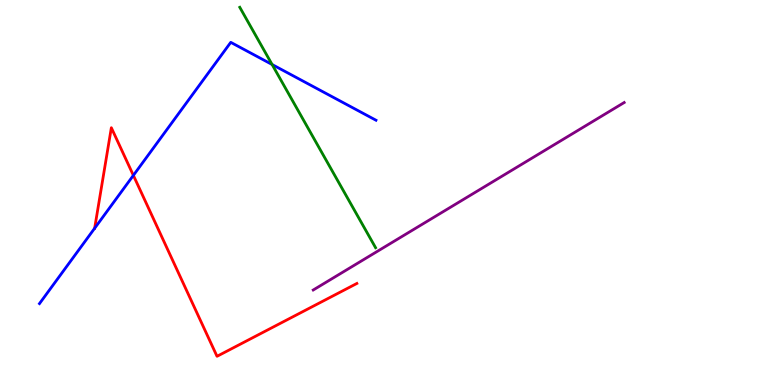[{'lines': ['blue', 'red'], 'intersections': [{'x': 1.22, 'y': 4.07}, {'x': 1.72, 'y': 5.45}]}, {'lines': ['green', 'red'], 'intersections': []}, {'lines': ['purple', 'red'], 'intersections': []}, {'lines': ['blue', 'green'], 'intersections': [{'x': 3.51, 'y': 8.32}]}, {'lines': ['blue', 'purple'], 'intersections': []}, {'lines': ['green', 'purple'], 'intersections': []}]